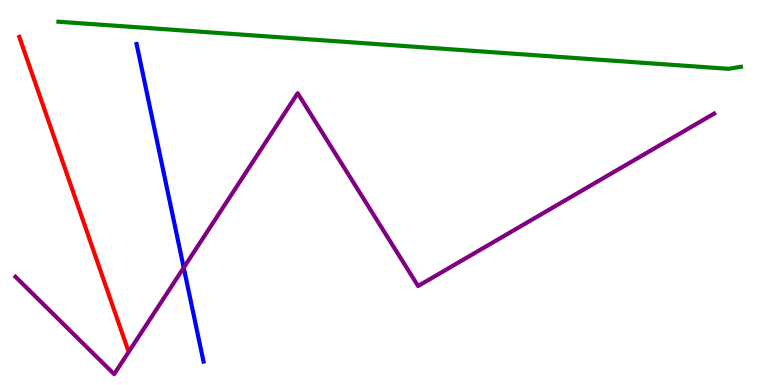[{'lines': ['blue', 'red'], 'intersections': []}, {'lines': ['green', 'red'], 'intersections': []}, {'lines': ['purple', 'red'], 'intersections': []}, {'lines': ['blue', 'green'], 'intersections': []}, {'lines': ['blue', 'purple'], 'intersections': [{'x': 2.37, 'y': 3.05}]}, {'lines': ['green', 'purple'], 'intersections': []}]